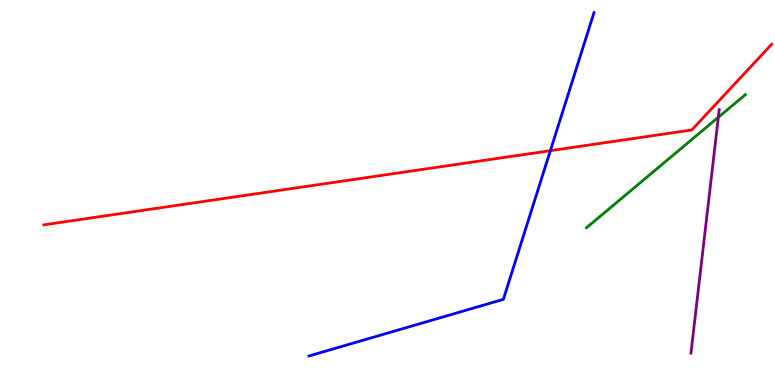[{'lines': ['blue', 'red'], 'intersections': [{'x': 7.1, 'y': 6.09}]}, {'lines': ['green', 'red'], 'intersections': []}, {'lines': ['purple', 'red'], 'intersections': []}, {'lines': ['blue', 'green'], 'intersections': []}, {'lines': ['blue', 'purple'], 'intersections': []}, {'lines': ['green', 'purple'], 'intersections': [{'x': 9.27, 'y': 6.95}]}]